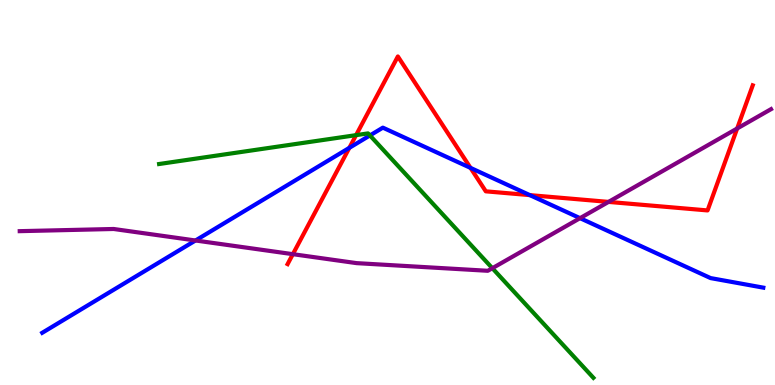[{'lines': ['blue', 'red'], 'intersections': [{'x': 4.51, 'y': 6.16}, {'x': 6.07, 'y': 5.64}, {'x': 6.84, 'y': 4.93}]}, {'lines': ['green', 'red'], 'intersections': [{'x': 4.59, 'y': 6.49}]}, {'lines': ['purple', 'red'], 'intersections': [{'x': 3.78, 'y': 3.4}, {'x': 7.85, 'y': 4.76}, {'x': 9.51, 'y': 6.66}]}, {'lines': ['blue', 'green'], 'intersections': [{'x': 4.77, 'y': 6.48}]}, {'lines': ['blue', 'purple'], 'intersections': [{'x': 2.52, 'y': 3.75}, {'x': 7.48, 'y': 4.33}]}, {'lines': ['green', 'purple'], 'intersections': [{'x': 6.35, 'y': 3.03}]}]